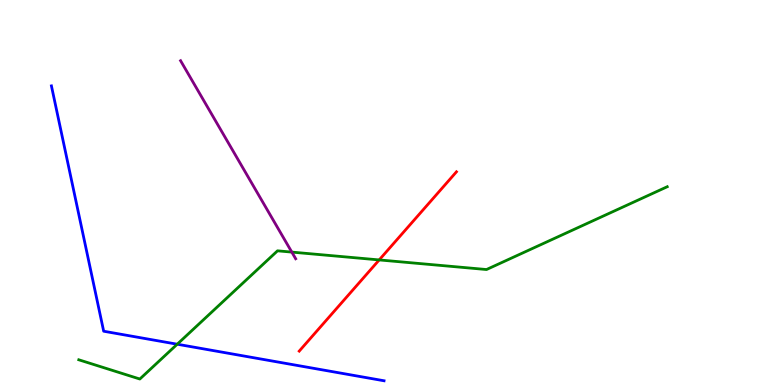[{'lines': ['blue', 'red'], 'intersections': []}, {'lines': ['green', 'red'], 'intersections': [{'x': 4.89, 'y': 3.25}]}, {'lines': ['purple', 'red'], 'intersections': []}, {'lines': ['blue', 'green'], 'intersections': [{'x': 2.29, 'y': 1.06}]}, {'lines': ['blue', 'purple'], 'intersections': []}, {'lines': ['green', 'purple'], 'intersections': [{'x': 3.77, 'y': 3.45}]}]